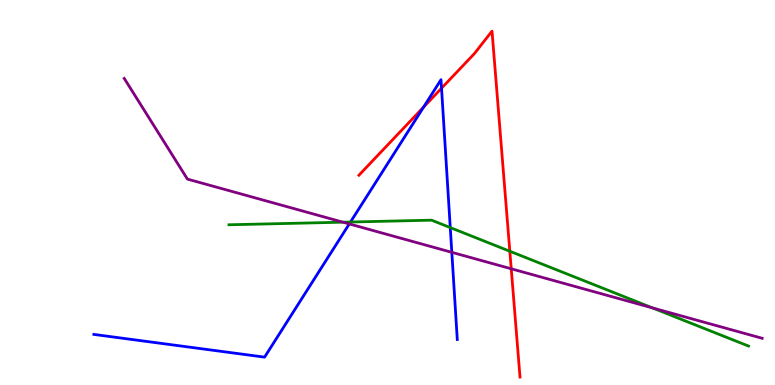[{'lines': ['blue', 'red'], 'intersections': [{'x': 5.46, 'y': 7.22}, {'x': 5.7, 'y': 7.71}]}, {'lines': ['green', 'red'], 'intersections': [{'x': 6.58, 'y': 3.47}]}, {'lines': ['purple', 'red'], 'intersections': [{'x': 6.6, 'y': 3.02}]}, {'lines': ['blue', 'green'], 'intersections': [{'x': 4.52, 'y': 4.23}, {'x': 5.81, 'y': 4.09}]}, {'lines': ['blue', 'purple'], 'intersections': [{'x': 4.51, 'y': 4.18}, {'x': 5.83, 'y': 3.45}]}, {'lines': ['green', 'purple'], 'intersections': [{'x': 4.43, 'y': 4.23}, {'x': 8.42, 'y': 2.0}]}]